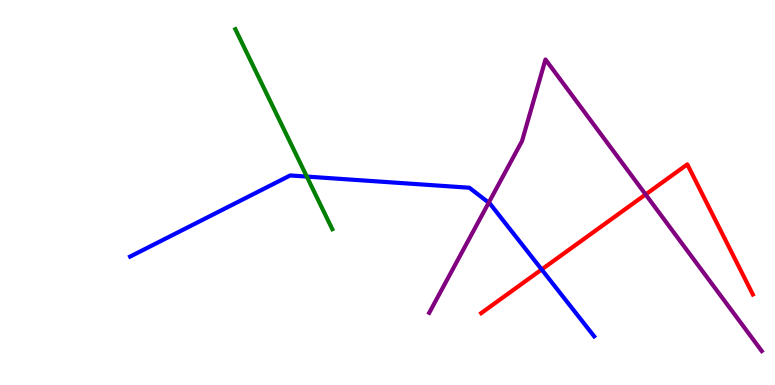[{'lines': ['blue', 'red'], 'intersections': [{'x': 6.99, 'y': 3.0}]}, {'lines': ['green', 'red'], 'intersections': []}, {'lines': ['purple', 'red'], 'intersections': [{'x': 8.33, 'y': 4.95}]}, {'lines': ['blue', 'green'], 'intersections': [{'x': 3.96, 'y': 5.41}]}, {'lines': ['blue', 'purple'], 'intersections': [{'x': 6.31, 'y': 4.74}]}, {'lines': ['green', 'purple'], 'intersections': []}]